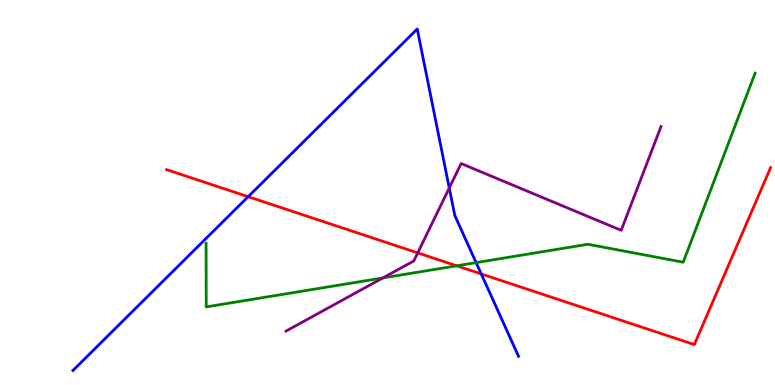[{'lines': ['blue', 'red'], 'intersections': [{'x': 3.2, 'y': 4.89}, {'x': 6.21, 'y': 2.88}]}, {'lines': ['green', 'red'], 'intersections': [{'x': 5.89, 'y': 3.1}]}, {'lines': ['purple', 'red'], 'intersections': [{'x': 5.39, 'y': 3.43}]}, {'lines': ['blue', 'green'], 'intersections': [{'x': 6.14, 'y': 3.18}]}, {'lines': ['blue', 'purple'], 'intersections': [{'x': 5.8, 'y': 5.12}]}, {'lines': ['green', 'purple'], 'intersections': [{'x': 4.94, 'y': 2.78}]}]